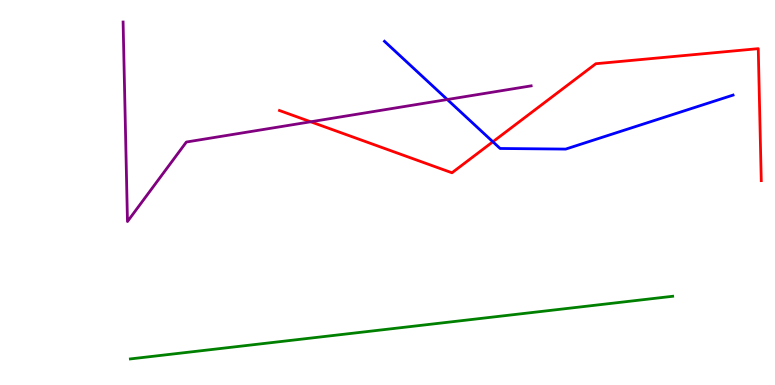[{'lines': ['blue', 'red'], 'intersections': [{'x': 6.36, 'y': 6.32}]}, {'lines': ['green', 'red'], 'intersections': []}, {'lines': ['purple', 'red'], 'intersections': [{'x': 4.01, 'y': 6.84}]}, {'lines': ['blue', 'green'], 'intersections': []}, {'lines': ['blue', 'purple'], 'intersections': [{'x': 5.77, 'y': 7.41}]}, {'lines': ['green', 'purple'], 'intersections': []}]